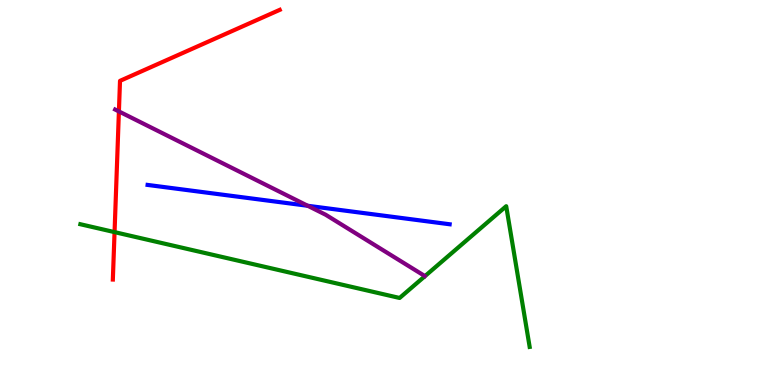[{'lines': ['blue', 'red'], 'intersections': []}, {'lines': ['green', 'red'], 'intersections': [{'x': 1.48, 'y': 3.97}]}, {'lines': ['purple', 'red'], 'intersections': [{'x': 1.53, 'y': 7.11}]}, {'lines': ['blue', 'green'], 'intersections': []}, {'lines': ['blue', 'purple'], 'intersections': [{'x': 3.97, 'y': 4.66}]}, {'lines': ['green', 'purple'], 'intersections': []}]